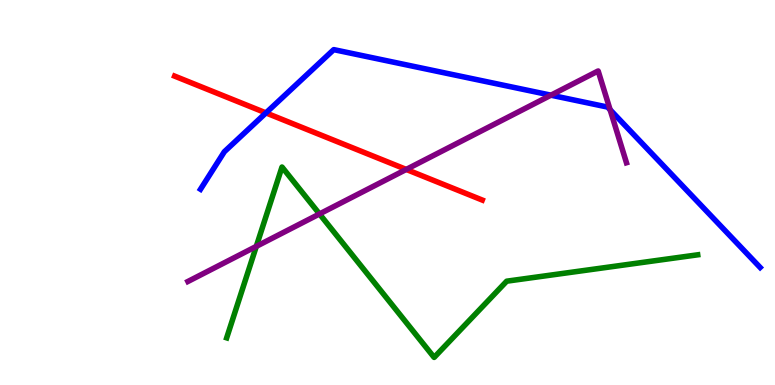[{'lines': ['blue', 'red'], 'intersections': [{'x': 3.43, 'y': 7.07}]}, {'lines': ['green', 'red'], 'intersections': []}, {'lines': ['purple', 'red'], 'intersections': [{'x': 5.24, 'y': 5.6}]}, {'lines': ['blue', 'green'], 'intersections': []}, {'lines': ['blue', 'purple'], 'intersections': [{'x': 7.11, 'y': 7.53}, {'x': 7.87, 'y': 7.15}]}, {'lines': ['green', 'purple'], 'intersections': [{'x': 3.31, 'y': 3.6}, {'x': 4.12, 'y': 4.44}]}]